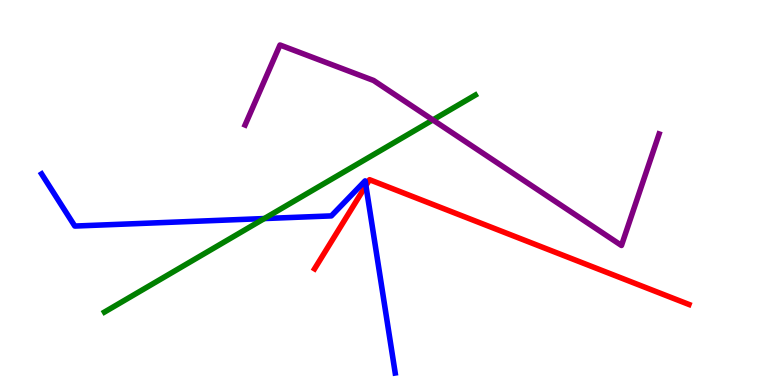[{'lines': ['blue', 'red'], 'intersections': [{'x': 4.72, 'y': 5.18}]}, {'lines': ['green', 'red'], 'intersections': []}, {'lines': ['purple', 'red'], 'intersections': []}, {'lines': ['blue', 'green'], 'intersections': [{'x': 3.41, 'y': 4.32}]}, {'lines': ['blue', 'purple'], 'intersections': []}, {'lines': ['green', 'purple'], 'intersections': [{'x': 5.59, 'y': 6.88}]}]